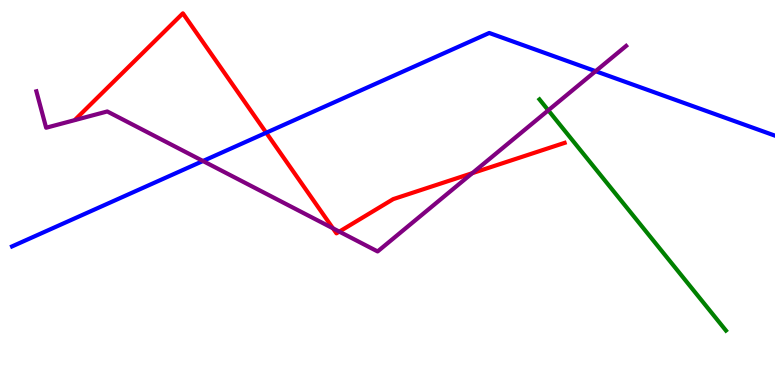[{'lines': ['blue', 'red'], 'intersections': [{'x': 3.44, 'y': 6.55}]}, {'lines': ['green', 'red'], 'intersections': []}, {'lines': ['purple', 'red'], 'intersections': [{'x': 4.3, 'y': 4.07}, {'x': 4.38, 'y': 3.98}, {'x': 6.09, 'y': 5.5}]}, {'lines': ['blue', 'green'], 'intersections': []}, {'lines': ['blue', 'purple'], 'intersections': [{'x': 2.62, 'y': 5.82}, {'x': 7.69, 'y': 8.15}]}, {'lines': ['green', 'purple'], 'intersections': [{'x': 7.07, 'y': 7.13}]}]